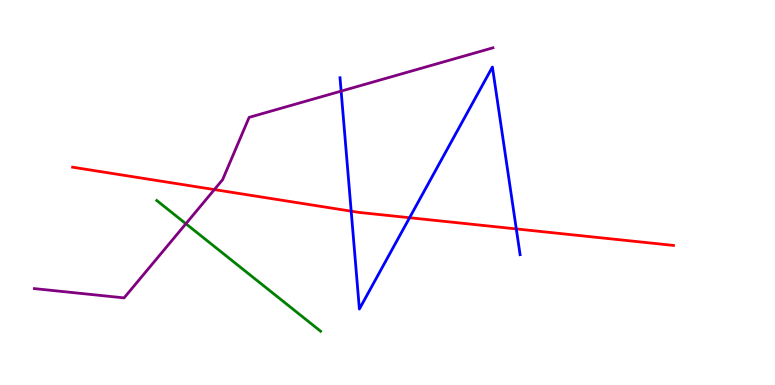[{'lines': ['blue', 'red'], 'intersections': [{'x': 4.53, 'y': 4.51}, {'x': 5.28, 'y': 4.34}, {'x': 6.66, 'y': 4.05}]}, {'lines': ['green', 'red'], 'intersections': []}, {'lines': ['purple', 'red'], 'intersections': [{'x': 2.77, 'y': 5.08}]}, {'lines': ['blue', 'green'], 'intersections': []}, {'lines': ['blue', 'purple'], 'intersections': [{'x': 4.4, 'y': 7.63}]}, {'lines': ['green', 'purple'], 'intersections': [{'x': 2.4, 'y': 4.19}]}]